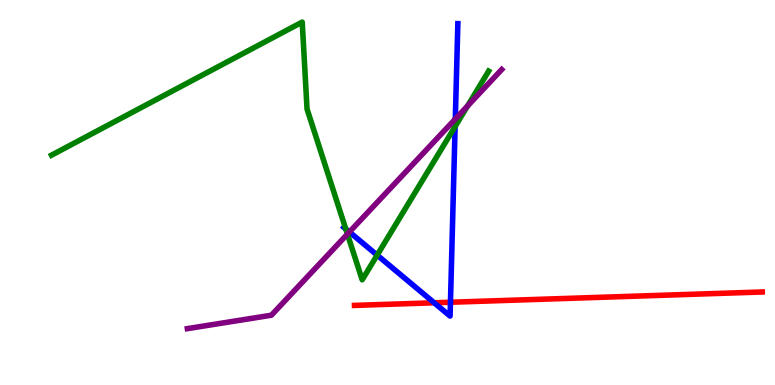[{'lines': ['blue', 'red'], 'intersections': [{'x': 5.6, 'y': 2.14}, {'x': 5.81, 'y': 2.15}]}, {'lines': ['green', 'red'], 'intersections': []}, {'lines': ['purple', 'red'], 'intersections': []}, {'lines': ['blue', 'green'], 'intersections': [{'x': 4.46, 'y': 4.05}, {'x': 4.87, 'y': 3.37}, {'x': 5.87, 'y': 6.72}]}, {'lines': ['blue', 'purple'], 'intersections': [{'x': 4.51, 'y': 3.97}, {'x': 5.88, 'y': 6.91}]}, {'lines': ['green', 'purple'], 'intersections': [{'x': 4.48, 'y': 3.92}, {'x': 6.03, 'y': 7.25}]}]